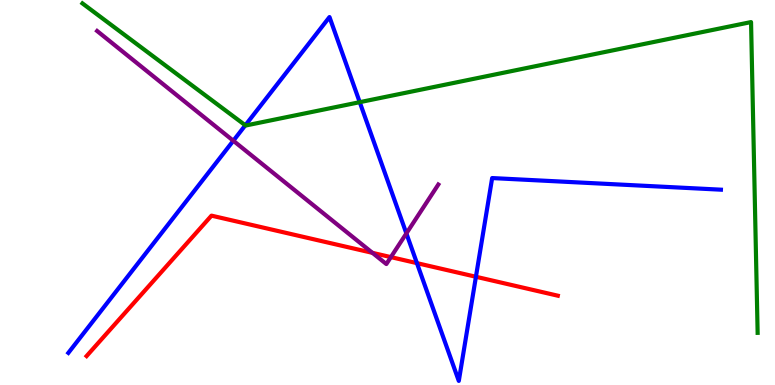[{'lines': ['blue', 'red'], 'intersections': [{'x': 5.38, 'y': 3.17}, {'x': 6.14, 'y': 2.81}]}, {'lines': ['green', 'red'], 'intersections': []}, {'lines': ['purple', 'red'], 'intersections': [{'x': 4.81, 'y': 3.43}, {'x': 5.04, 'y': 3.32}]}, {'lines': ['blue', 'green'], 'intersections': [{'x': 3.17, 'y': 6.75}, {'x': 4.64, 'y': 7.35}]}, {'lines': ['blue', 'purple'], 'intersections': [{'x': 3.01, 'y': 6.34}, {'x': 5.24, 'y': 3.94}]}, {'lines': ['green', 'purple'], 'intersections': []}]